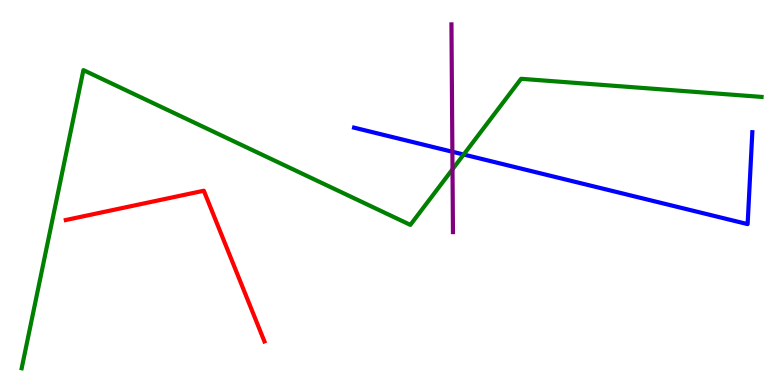[{'lines': ['blue', 'red'], 'intersections': []}, {'lines': ['green', 'red'], 'intersections': []}, {'lines': ['purple', 'red'], 'intersections': []}, {'lines': ['blue', 'green'], 'intersections': [{'x': 5.98, 'y': 5.99}]}, {'lines': ['blue', 'purple'], 'intersections': [{'x': 5.84, 'y': 6.06}]}, {'lines': ['green', 'purple'], 'intersections': [{'x': 5.84, 'y': 5.6}]}]